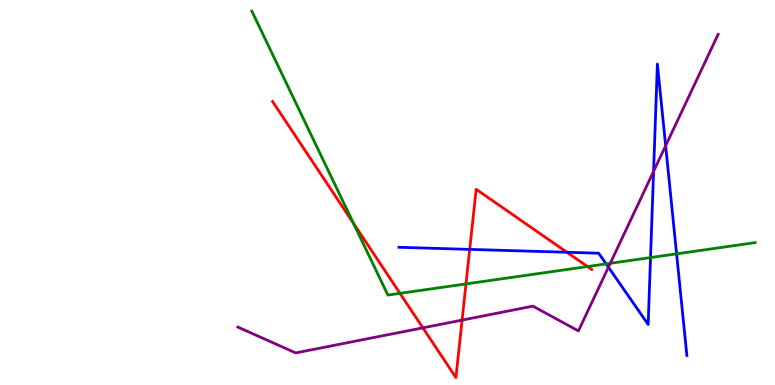[{'lines': ['blue', 'red'], 'intersections': [{'x': 6.06, 'y': 3.52}, {'x': 7.32, 'y': 3.45}]}, {'lines': ['green', 'red'], 'intersections': [{'x': 4.56, 'y': 4.19}, {'x': 5.16, 'y': 2.38}, {'x': 6.01, 'y': 2.63}, {'x': 7.58, 'y': 3.08}]}, {'lines': ['purple', 'red'], 'intersections': [{'x': 5.46, 'y': 1.48}, {'x': 5.96, 'y': 1.69}]}, {'lines': ['blue', 'green'], 'intersections': [{'x': 7.82, 'y': 3.15}, {'x': 8.39, 'y': 3.31}, {'x': 8.73, 'y': 3.41}]}, {'lines': ['blue', 'purple'], 'intersections': [{'x': 7.85, 'y': 3.06}, {'x': 8.43, 'y': 5.55}, {'x': 8.59, 'y': 6.21}]}, {'lines': ['green', 'purple'], 'intersections': [{'x': 7.87, 'y': 3.16}]}]